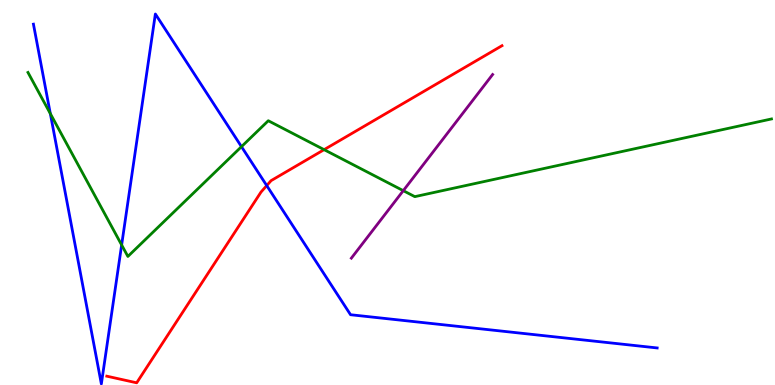[{'lines': ['blue', 'red'], 'intersections': [{'x': 3.44, 'y': 5.18}]}, {'lines': ['green', 'red'], 'intersections': [{'x': 4.18, 'y': 6.11}]}, {'lines': ['purple', 'red'], 'intersections': []}, {'lines': ['blue', 'green'], 'intersections': [{'x': 0.649, 'y': 7.05}, {'x': 1.57, 'y': 3.64}, {'x': 3.12, 'y': 6.19}]}, {'lines': ['blue', 'purple'], 'intersections': []}, {'lines': ['green', 'purple'], 'intersections': [{'x': 5.2, 'y': 5.05}]}]